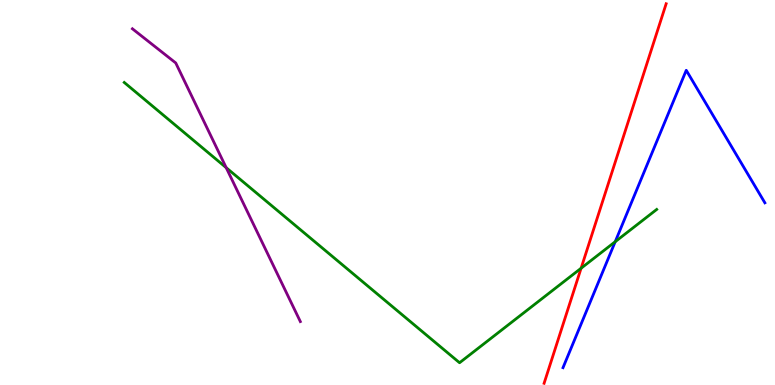[{'lines': ['blue', 'red'], 'intersections': []}, {'lines': ['green', 'red'], 'intersections': [{'x': 7.5, 'y': 3.03}]}, {'lines': ['purple', 'red'], 'intersections': []}, {'lines': ['blue', 'green'], 'intersections': [{'x': 7.94, 'y': 3.72}]}, {'lines': ['blue', 'purple'], 'intersections': []}, {'lines': ['green', 'purple'], 'intersections': [{'x': 2.92, 'y': 5.65}]}]